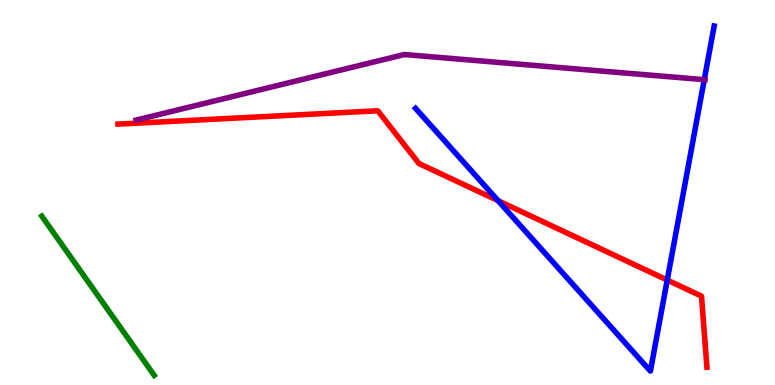[{'lines': ['blue', 'red'], 'intersections': [{'x': 6.43, 'y': 4.79}, {'x': 8.61, 'y': 2.73}]}, {'lines': ['green', 'red'], 'intersections': []}, {'lines': ['purple', 'red'], 'intersections': []}, {'lines': ['blue', 'green'], 'intersections': []}, {'lines': ['blue', 'purple'], 'intersections': [{'x': 9.09, 'y': 7.93}]}, {'lines': ['green', 'purple'], 'intersections': []}]